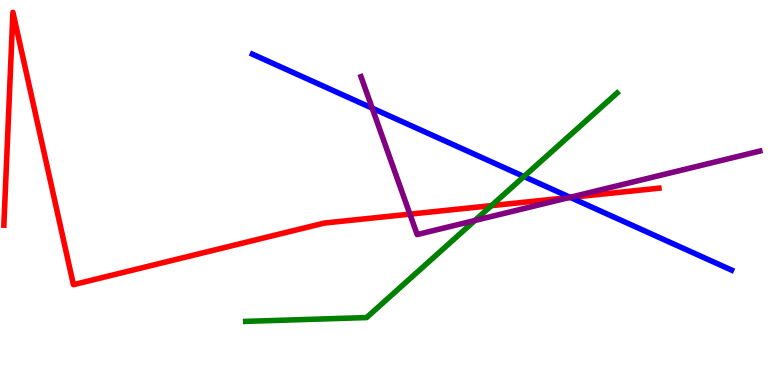[{'lines': ['blue', 'red'], 'intersections': [{'x': 7.36, 'y': 4.87}]}, {'lines': ['green', 'red'], 'intersections': [{'x': 6.34, 'y': 4.66}]}, {'lines': ['purple', 'red'], 'intersections': [{'x': 5.29, 'y': 4.44}, {'x': 7.34, 'y': 4.87}]}, {'lines': ['blue', 'green'], 'intersections': [{'x': 6.76, 'y': 5.42}]}, {'lines': ['blue', 'purple'], 'intersections': [{'x': 4.8, 'y': 7.19}, {'x': 7.36, 'y': 4.88}]}, {'lines': ['green', 'purple'], 'intersections': [{'x': 6.13, 'y': 4.27}]}]